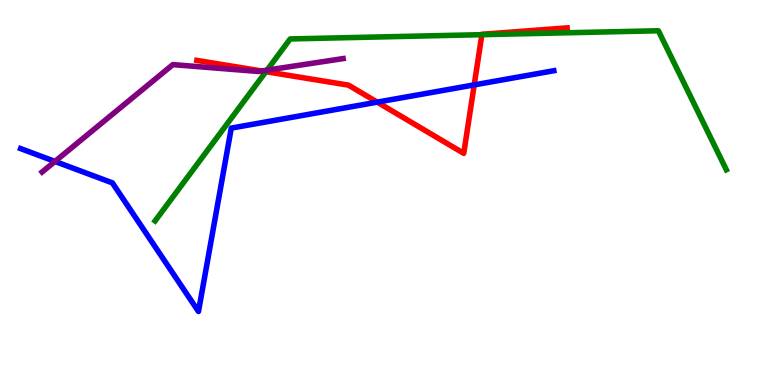[{'lines': ['blue', 'red'], 'intersections': [{'x': 4.87, 'y': 7.35}, {'x': 6.12, 'y': 7.8}]}, {'lines': ['green', 'red'], 'intersections': [{'x': 3.43, 'y': 8.14}, {'x': 6.22, 'y': 9.1}]}, {'lines': ['purple', 'red'], 'intersections': [{'x': 3.38, 'y': 8.16}]}, {'lines': ['blue', 'green'], 'intersections': []}, {'lines': ['blue', 'purple'], 'intersections': [{'x': 0.709, 'y': 5.81}]}, {'lines': ['green', 'purple'], 'intersections': [{'x': 3.45, 'y': 8.18}]}]